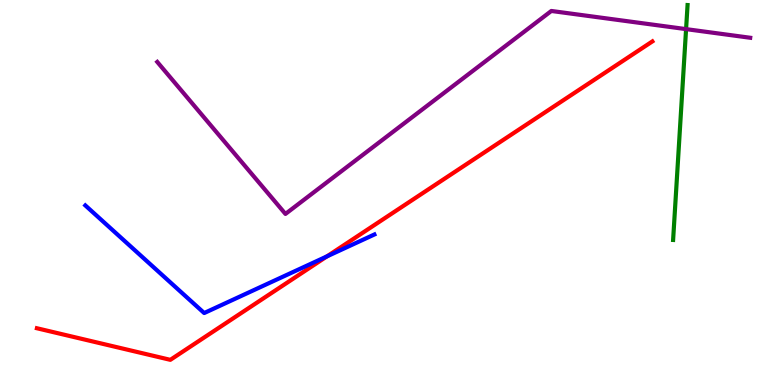[{'lines': ['blue', 'red'], 'intersections': [{'x': 4.22, 'y': 3.34}]}, {'lines': ['green', 'red'], 'intersections': []}, {'lines': ['purple', 'red'], 'intersections': []}, {'lines': ['blue', 'green'], 'intersections': []}, {'lines': ['blue', 'purple'], 'intersections': []}, {'lines': ['green', 'purple'], 'intersections': [{'x': 8.85, 'y': 9.24}]}]